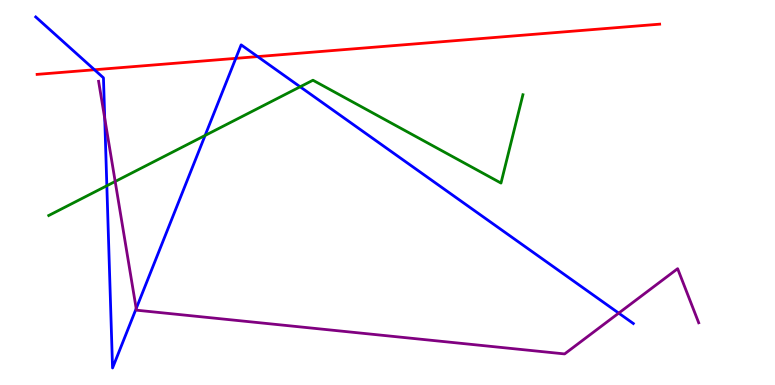[{'lines': ['blue', 'red'], 'intersections': [{'x': 1.22, 'y': 8.19}, {'x': 3.04, 'y': 8.48}, {'x': 3.32, 'y': 8.53}]}, {'lines': ['green', 'red'], 'intersections': []}, {'lines': ['purple', 'red'], 'intersections': []}, {'lines': ['blue', 'green'], 'intersections': [{'x': 1.38, 'y': 5.18}, {'x': 2.65, 'y': 6.48}, {'x': 3.87, 'y': 7.75}]}, {'lines': ['blue', 'purple'], 'intersections': [{'x': 1.35, 'y': 6.93}, {'x': 1.76, 'y': 1.99}, {'x': 7.98, 'y': 1.87}]}, {'lines': ['green', 'purple'], 'intersections': [{'x': 1.49, 'y': 5.29}]}]